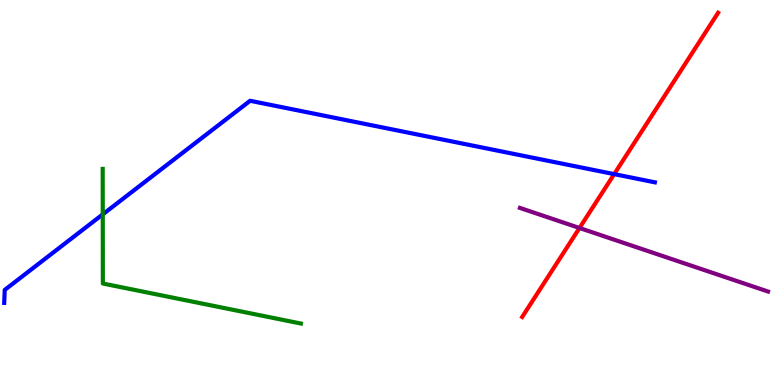[{'lines': ['blue', 'red'], 'intersections': [{'x': 7.92, 'y': 5.48}]}, {'lines': ['green', 'red'], 'intersections': []}, {'lines': ['purple', 'red'], 'intersections': [{'x': 7.48, 'y': 4.08}]}, {'lines': ['blue', 'green'], 'intersections': [{'x': 1.33, 'y': 4.43}]}, {'lines': ['blue', 'purple'], 'intersections': []}, {'lines': ['green', 'purple'], 'intersections': []}]